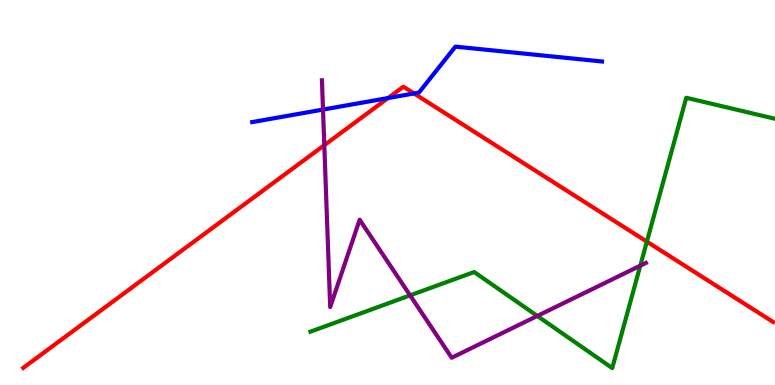[{'lines': ['blue', 'red'], 'intersections': [{'x': 5.01, 'y': 7.45}, {'x': 5.34, 'y': 7.57}]}, {'lines': ['green', 'red'], 'intersections': [{'x': 8.35, 'y': 3.72}]}, {'lines': ['purple', 'red'], 'intersections': [{'x': 4.18, 'y': 6.23}]}, {'lines': ['blue', 'green'], 'intersections': []}, {'lines': ['blue', 'purple'], 'intersections': [{'x': 4.17, 'y': 7.15}]}, {'lines': ['green', 'purple'], 'intersections': [{'x': 5.29, 'y': 2.33}, {'x': 6.93, 'y': 1.79}, {'x': 8.26, 'y': 3.1}]}]